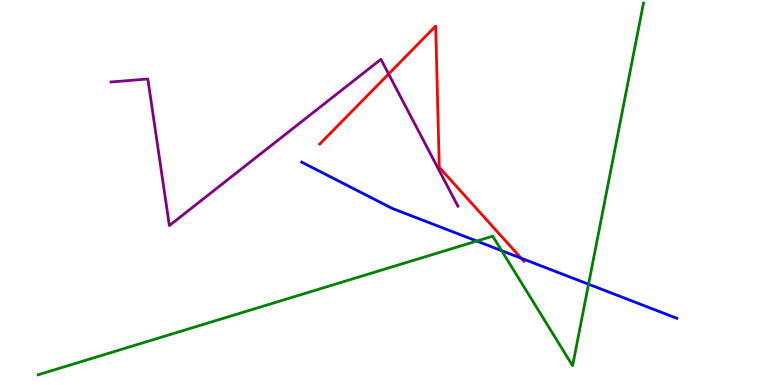[{'lines': ['blue', 'red'], 'intersections': [{'x': 6.72, 'y': 3.29}]}, {'lines': ['green', 'red'], 'intersections': []}, {'lines': ['purple', 'red'], 'intersections': [{'x': 5.01, 'y': 8.08}]}, {'lines': ['blue', 'green'], 'intersections': [{'x': 6.15, 'y': 3.74}, {'x': 6.47, 'y': 3.49}, {'x': 7.59, 'y': 2.62}]}, {'lines': ['blue', 'purple'], 'intersections': []}, {'lines': ['green', 'purple'], 'intersections': []}]